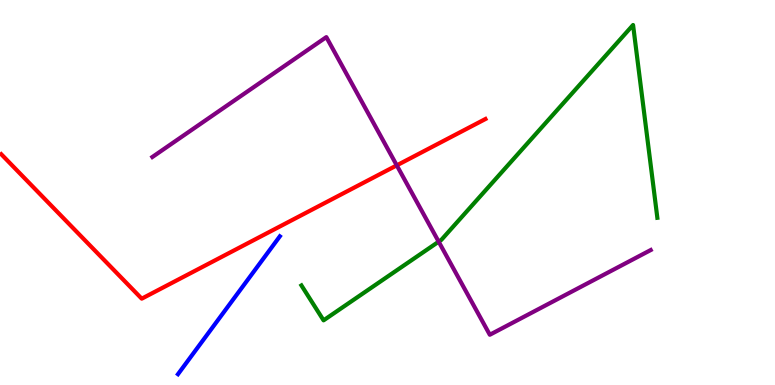[{'lines': ['blue', 'red'], 'intersections': []}, {'lines': ['green', 'red'], 'intersections': []}, {'lines': ['purple', 'red'], 'intersections': [{'x': 5.12, 'y': 5.7}]}, {'lines': ['blue', 'green'], 'intersections': []}, {'lines': ['blue', 'purple'], 'intersections': []}, {'lines': ['green', 'purple'], 'intersections': [{'x': 5.66, 'y': 3.72}]}]